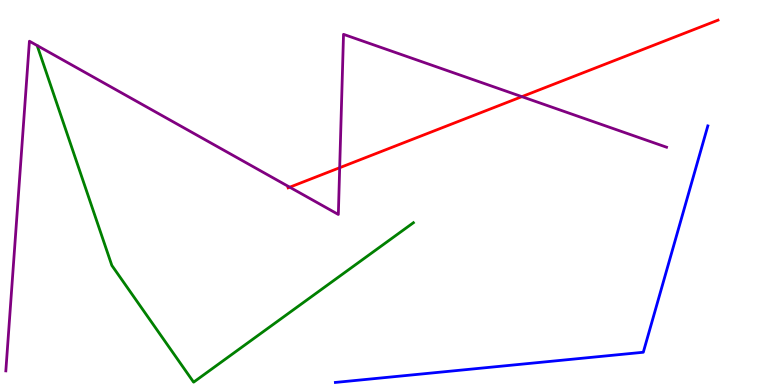[{'lines': ['blue', 'red'], 'intersections': []}, {'lines': ['green', 'red'], 'intersections': []}, {'lines': ['purple', 'red'], 'intersections': [{'x': 3.74, 'y': 5.14}, {'x': 4.38, 'y': 5.64}, {'x': 6.73, 'y': 7.49}]}, {'lines': ['blue', 'green'], 'intersections': []}, {'lines': ['blue', 'purple'], 'intersections': []}, {'lines': ['green', 'purple'], 'intersections': []}]